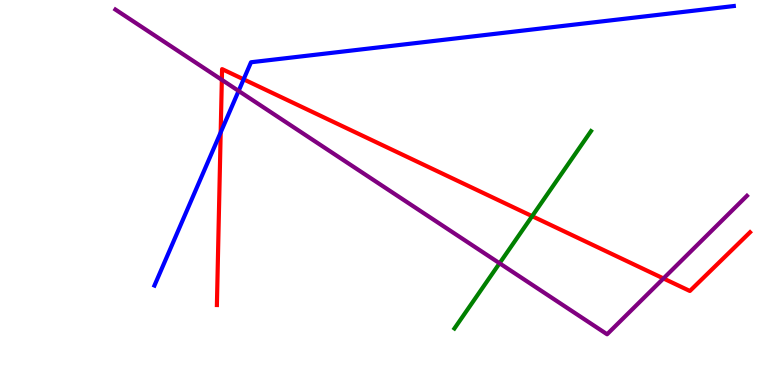[{'lines': ['blue', 'red'], 'intersections': [{'x': 2.85, 'y': 6.56}, {'x': 3.14, 'y': 7.94}]}, {'lines': ['green', 'red'], 'intersections': [{'x': 6.87, 'y': 4.39}]}, {'lines': ['purple', 'red'], 'intersections': [{'x': 2.86, 'y': 7.93}, {'x': 8.56, 'y': 2.77}]}, {'lines': ['blue', 'green'], 'intersections': []}, {'lines': ['blue', 'purple'], 'intersections': [{'x': 3.08, 'y': 7.64}]}, {'lines': ['green', 'purple'], 'intersections': [{'x': 6.45, 'y': 3.16}]}]